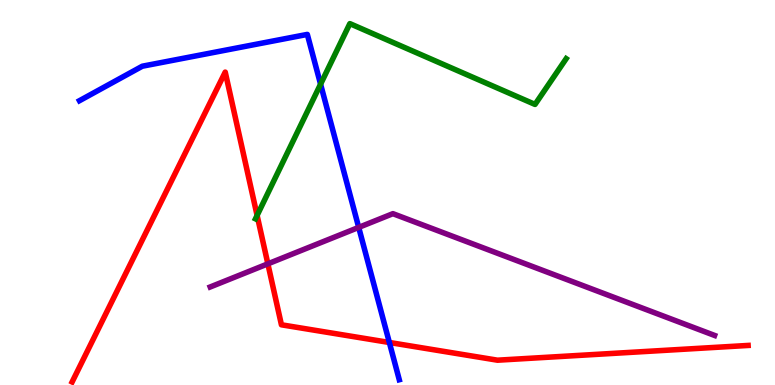[{'lines': ['blue', 'red'], 'intersections': [{'x': 5.02, 'y': 1.1}]}, {'lines': ['green', 'red'], 'intersections': [{'x': 3.32, 'y': 4.4}]}, {'lines': ['purple', 'red'], 'intersections': [{'x': 3.46, 'y': 3.15}]}, {'lines': ['blue', 'green'], 'intersections': [{'x': 4.14, 'y': 7.81}]}, {'lines': ['blue', 'purple'], 'intersections': [{'x': 4.63, 'y': 4.09}]}, {'lines': ['green', 'purple'], 'intersections': []}]